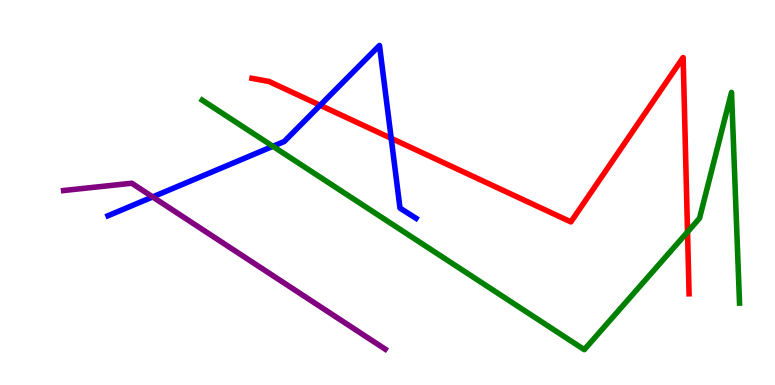[{'lines': ['blue', 'red'], 'intersections': [{'x': 4.13, 'y': 7.27}, {'x': 5.05, 'y': 6.41}]}, {'lines': ['green', 'red'], 'intersections': [{'x': 8.87, 'y': 3.97}]}, {'lines': ['purple', 'red'], 'intersections': []}, {'lines': ['blue', 'green'], 'intersections': [{'x': 3.52, 'y': 6.2}]}, {'lines': ['blue', 'purple'], 'intersections': [{'x': 1.97, 'y': 4.88}]}, {'lines': ['green', 'purple'], 'intersections': []}]